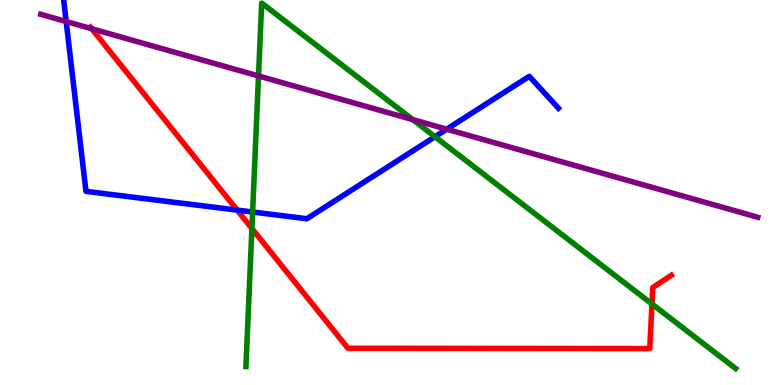[{'lines': ['blue', 'red'], 'intersections': [{'x': 3.06, 'y': 4.54}]}, {'lines': ['green', 'red'], 'intersections': [{'x': 3.25, 'y': 4.07}, {'x': 8.41, 'y': 2.1}]}, {'lines': ['purple', 'red'], 'intersections': [{'x': 1.18, 'y': 9.25}]}, {'lines': ['blue', 'green'], 'intersections': [{'x': 3.26, 'y': 4.49}, {'x': 5.61, 'y': 6.45}]}, {'lines': ['blue', 'purple'], 'intersections': [{'x': 0.854, 'y': 9.44}, {'x': 5.76, 'y': 6.64}]}, {'lines': ['green', 'purple'], 'intersections': [{'x': 3.34, 'y': 8.03}, {'x': 5.33, 'y': 6.89}]}]